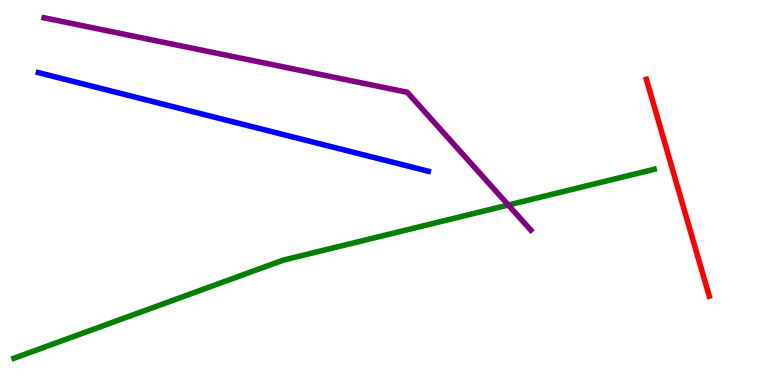[{'lines': ['blue', 'red'], 'intersections': []}, {'lines': ['green', 'red'], 'intersections': []}, {'lines': ['purple', 'red'], 'intersections': []}, {'lines': ['blue', 'green'], 'intersections': []}, {'lines': ['blue', 'purple'], 'intersections': []}, {'lines': ['green', 'purple'], 'intersections': [{'x': 6.56, 'y': 4.67}]}]